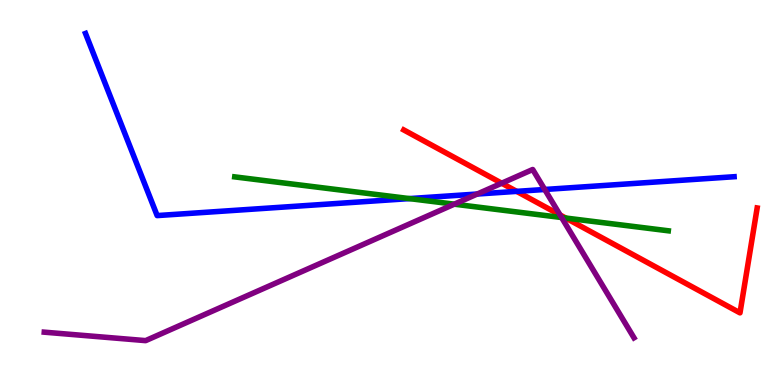[{'lines': ['blue', 'red'], 'intersections': [{'x': 6.67, 'y': 5.03}]}, {'lines': ['green', 'red'], 'intersections': [{'x': 7.3, 'y': 4.34}]}, {'lines': ['purple', 'red'], 'intersections': [{'x': 6.47, 'y': 5.24}, {'x': 7.23, 'y': 4.42}]}, {'lines': ['blue', 'green'], 'intersections': [{'x': 5.28, 'y': 4.84}]}, {'lines': ['blue', 'purple'], 'intersections': [{'x': 6.16, 'y': 4.96}, {'x': 7.03, 'y': 5.08}]}, {'lines': ['green', 'purple'], 'intersections': [{'x': 5.86, 'y': 4.7}, {'x': 7.25, 'y': 4.35}]}]